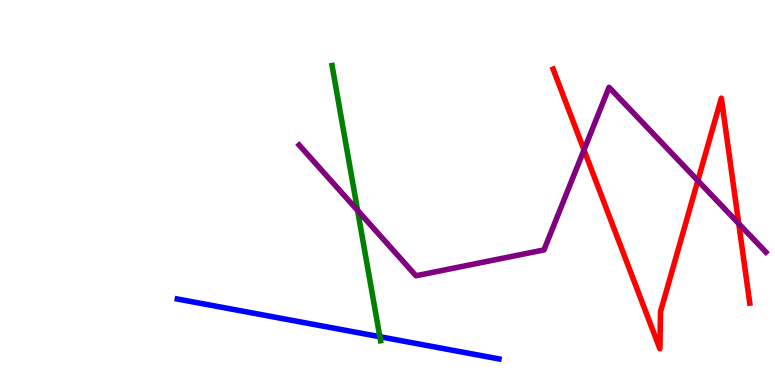[{'lines': ['blue', 'red'], 'intersections': []}, {'lines': ['green', 'red'], 'intersections': []}, {'lines': ['purple', 'red'], 'intersections': [{'x': 7.54, 'y': 6.11}, {'x': 9.0, 'y': 5.31}, {'x': 9.53, 'y': 4.19}]}, {'lines': ['blue', 'green'], 'intersections': [{'x': 4.9, 'y': 1.25}]}, {'lines': ['blue', 'purple'], 'intersections': []}, {'lines': ['green', 'purple'], 'intersections': [{'x': 4.61, 'y': 4.53}]}]